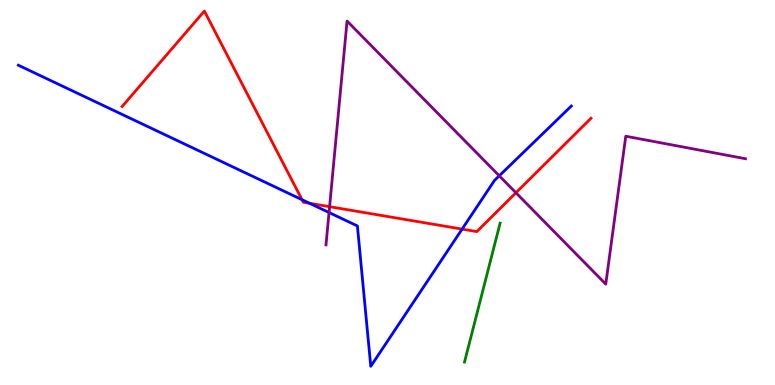[{'lines': ['blue', 'red'], 'intersections': [{'x': 3.9, 'y': 4.81}, {'x': 4.0, 'y': 4.72}, {'x': 5.96, 'y': 4.05}]}, {'lines': ['green', 'red'], 'intersections': []}, {'lines': ['purple', 'red'], 'intersections': [{'x': 4.25, 'y': 4.63}, {'x': 6.66, 'y': 4.99}]}, {'lines': ['blue', 'green'], 'intersections': []}, {'lines': ['blue', 'purple'], 'intersections': [{'x': 4.25, 'y': 4.48}, {'x': 6.44, 'y': 5.43}]}, {'lines': ['green', 'purple'], 'intersections': []}]